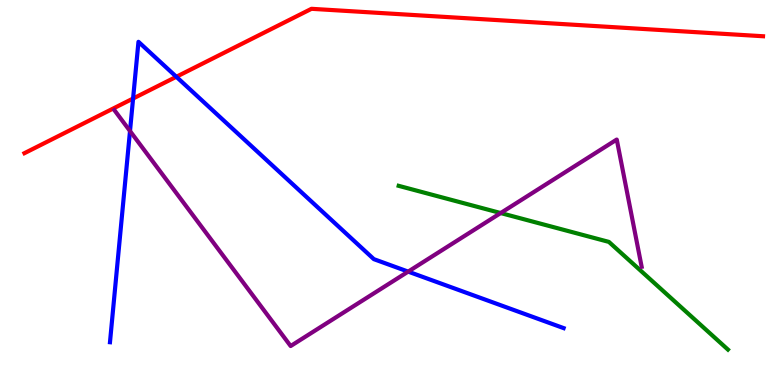[{'lines': ['blue', 'red'], 'intersections': [{'x': 1.72, 'y': 7.44}, {'x': 2.28, 'y': 8.01}]}, {'lines': ['green', 'red'], 'intersections': []}, {'lines': ['purple', 'red'], 'intersections': []}, {'lines': ['blue', 'green'], 'intersections': []}, {'lines': ['blue', 'purple'], 'intersections': [{'x': 1.68, 'y': 6.6}, {'x': 5.27, 'y': 2.95}]}, {'lines': ['green', 'purple'], 'intersections': [{'x': 6.46, 'y': 4.47}]}]